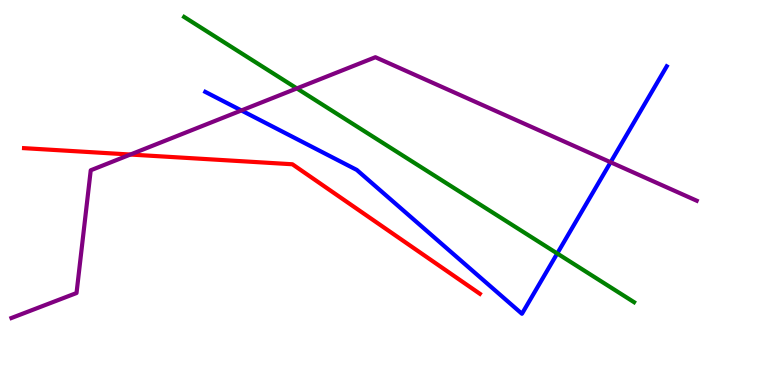[{'lines': ['blue', 'red'], 'intersections': []}, {'lines': ['green', 'red'], 'intersections': []}, {'lines': ['purple', 'red'], 'intersections': [{'x': 1.68, 'y': 5.99}]}, {'lines': ['blue', 'green'], 'intersections': [{'x': 7.19, 'y': 3.42}]}, {'lines': ['blue', 'purple'], 'intersections': [{'x': 3.11, 'y': 7.13}, {'x': 7.88, 'y': 5.79}]}, {'lines': ['green', 'purple'], 'intersections': [{'x': 3.83, 'y': 7.7}]}]